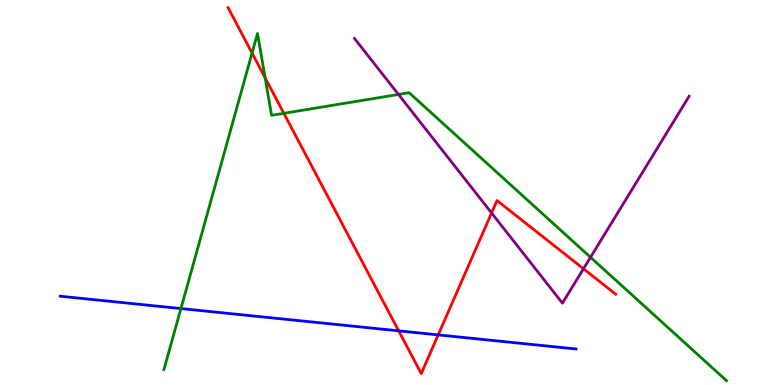[{'lines': ['blue', 'red'], 'intersections': [{'x': 5.14, 'y': 1.41}, {'x': 5.65, 'y': 1.3}]}, {'lines': ['green', 'red'], 'intersections': [{'x': 3.25, 'y': 8.62}, {'x': 3.42, 'y': 7.98}, {'x': 3.66, 'y': 7.06}]}, {'lines': ['purple', 'red'], 'intersections': [{'x': 6.34, 'y': 4.47}, {'x': 7.53, 'y': 3.02}]}, {'lines': ['blue', 'green'], 'intersections': [{'x': 2.33, 'y': 1.99}]}, {'lines': ['blue', 'purple'], 'intersections': []}, {'lines': ['green', 'purple'], 'intersections': [{'x': 5.14, 'y': 7.55}, {'x': 7.62, 'y': 3.32}]}]